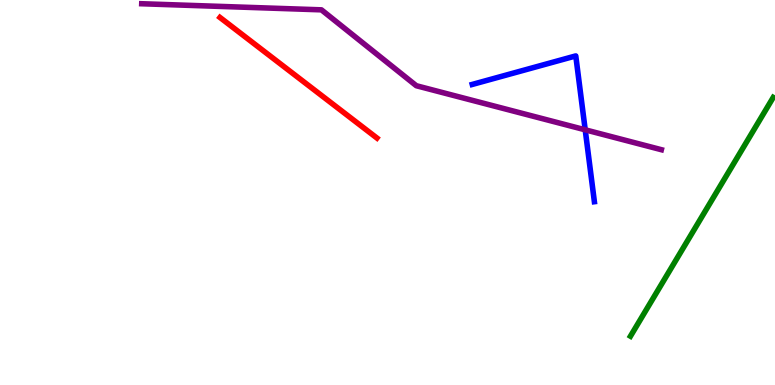[{'lines': ['blue', 'red'], 'intersections': []}, {'lines': ['green', 'red'], 'intersections': []}, {'lines': ['purple', 'red'], 'intersections': []}, {'lines': ['blue', 'green'], 'intersections': []}, {'lines': ['blue', 'purple'], 'intersections': [{'x': 7.55, 'y': 6.63}]}, {'lines': ['green', 'purple'], 'intersections': []}]